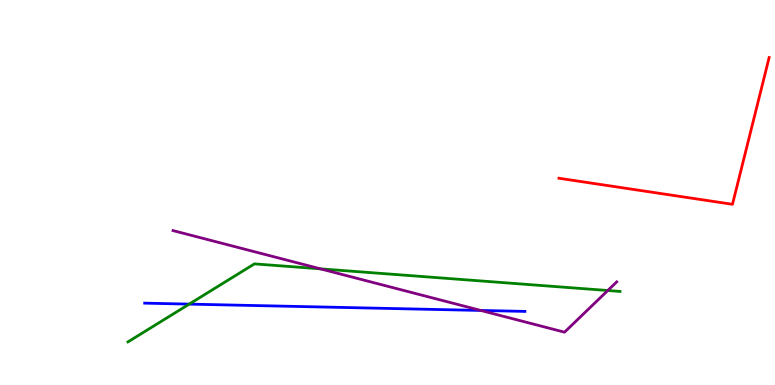[{'lines': ['blue', 'red'], 'intersections': []}, {'lines': ['green', 'red'], 'intersections': []}, {'lines': ['purple', 'red'], 'intersections': []}, {'lines': ['blue', 'green'], 'intersections': [{'x': 2.44, 'y': 2.1}]}, {'lines': ['blue', 'purple'], 'intersections': [{'x': 6.2, 'y': 1.94}]}, {'lines': ['green', 'purple'], 'intersections': [{'x': 4.14, 'y': 3.02}, {'x': 7.84, 'y': 2.45}]}]